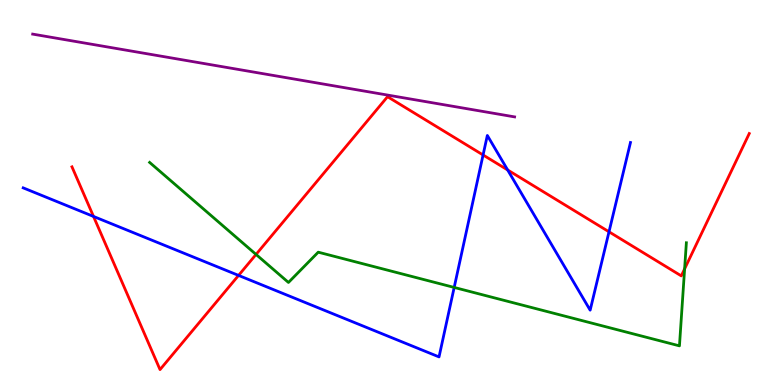[{'lines': ['blue', 'red'], 'intersections': [{'x': 1.21, 'y': 4.38}, {'x': 3.08, 'y': 2.85}, {'x': 6.23, 'y': 5.97}, {'x': 6.55, 'y': 5.59}, {'x': 7.86, 'y': 3.98}]}, {'lines': ['green', 'red'], 'intersections': [{'x': 3.3, 'y': 3.39}, {'x': 8.83, 'y': 3.02}]}, {'lines': ['purple', 'red'], 'intersections': []}, {'lines': ['blue', 'green'], 'intersections': [{'x': 5.86, 'y': 2.53}]}, {'lines': ['blue', 'purple'], 'intersections': []}, {'lines': ['green', 'purple'], 'intersections': []}]